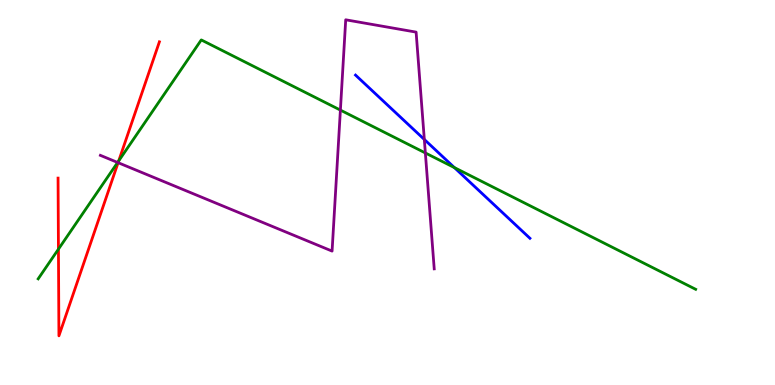[{'lines': ['blue', 'red'], 'intersections': []}, {'lines': ['green', 'red'], 'intersections': [{'x': 0.754, 'y': 3.53}, {'x': 1.53, 'y': 5.82}]}, {'lines': ['purple', 'red'], 'intersections': [{'x': 1.52, 'y': 5.77}]}, {'lines': ['blue', 'green'], 'intersections': [{'x': 5.86, 'y': 5.65}]}, {'lines': ['blue', 'purple'], 'intersections': [{'x': 5.48, 'y': 6.38}]}, {'lines': ['green', 'purple'], 'intersections': [{'x': 1.52, 'y': 5.78}, {'x': 4.39, 'y': 7.14}, {'x': 5.49, 'y': 6.03}]}]